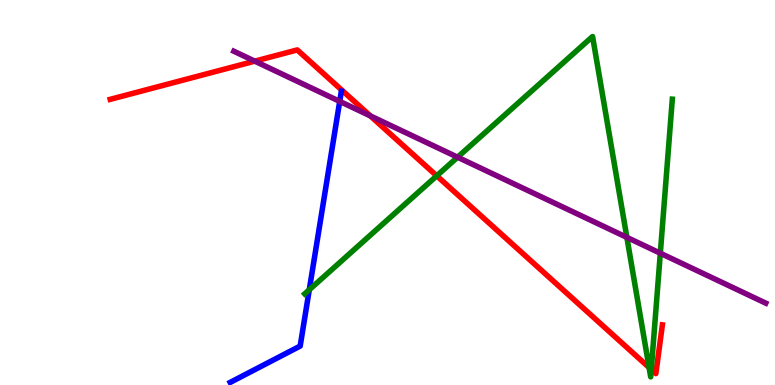[{'lines': ['blue', 'red'], 'intersections': []}, {'lines': ['green', 'red'], 'intersections': [{'x': 5.64, 'y': 5.43}, {'x': 8.38, 'y': 0.454}, {'x': 8.4, 'y': 0.403}]}, {'lines': ['purple', 'red'], 'intersections': [{'x': 3.29, 'y': 8.41}, {'x': 4.78, 'y': 6.99}]}, {'lines': ['blue', 'green'], 'intersections': [{'x': 3.99, 'y': 2.47}]}, {'lines': ['blue', 'purple'], 'intersections': [{'x': 4.38, 'y': 7.37}]}, {'lines': ['green', 'purple'], 'intersections': [{'x': 5.9, 'y': 5.92}, {'x': 8.09, 'y': 3.83}, {'x': 8.52, 'y': 3.42}]}]